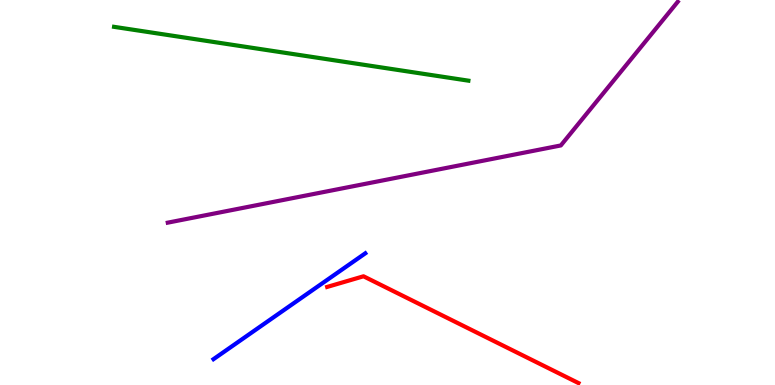[{'lines': ['blue', 'red'], 'intersections': []}, {'lines': ['green', 'red'], 'intersections': []}, {'lines': ['purple', 'red'], 'intersections': []}, {'lines': ['blue', 'green'], 'intersections': []}, {'lines': ['blue', 'purple'], 'intersections': []}, {'lines': ['green', 'purple'], 'intersections': []}]